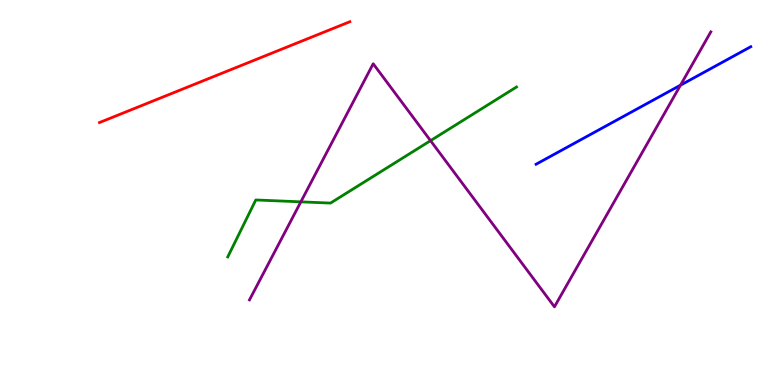[{'lines': ['blue', 'red'], 'intersections': []}, {'lines': ['green', 'red'], 'intersections': []}, {'lines': ['purple', 'red'], 'intersections': []}, {'lines': ['blue', 'green'], 'intersections': []}, {'lines': ['blue', 'purple'], 'intersections': [{'x': 8.78, 'y': 7.79}]}, {'lines': ['green', 'purple'], 'intersections': [{'x': 3.88, 'y': 4.76}, {'x': 5.56, 'y': 6.35}]}]